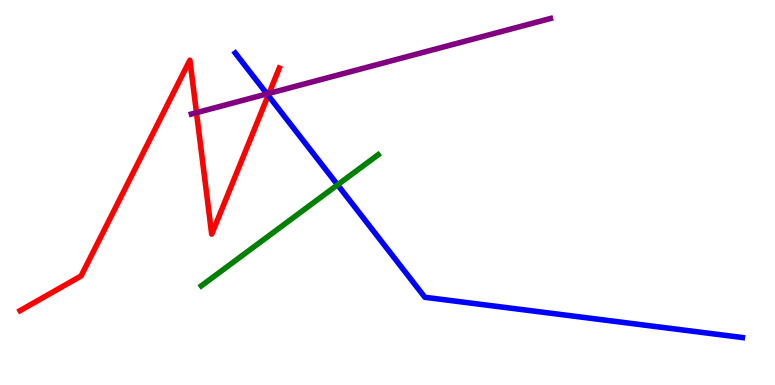[{'lines': ['blue', 'red'], 'intersections': [{'x': 3.46, 'y': 7.52}]}, {'lines': ['green', 'red'], 'intersections': []}, {'lines': ['purple', 'red'], 'intersections': [{'x': 2.54, 'y': 7.07}, {'x': 3.47, 'y': 7.57}]}, {'lines': ['blue', 'green'], 'intersections': [{'x': 4.36, 'y': 5.2}]}, {'lines': ['blue', 'purple'], 'intersections': [{'x': 3.45, 'y': 7.56}]}, {'lines': ['green', 'purple'], 'intersections': []}]